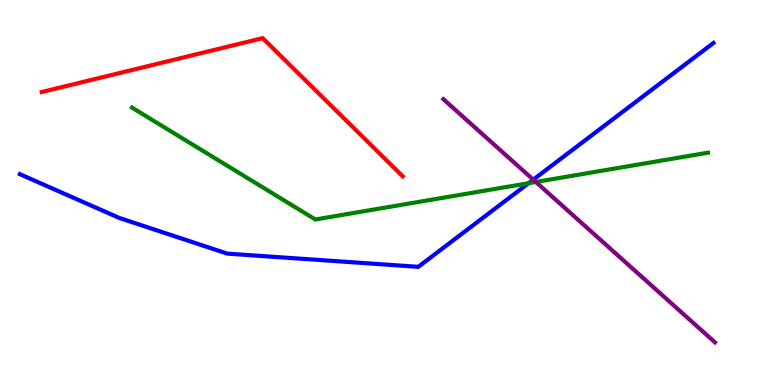[{'lines': ['blue', 'red'], 'intersections': []}, {'lines': ['green', 'red'], 'intersections': []}, {'lines': ['purple', 'red'], 'intersections': []}, {'lines': ['blue', 'green'], 'intersections': [{'x': 6.82, 'y': 5.24}]}, {'lines': ['blue', 'purple'], 'intersections': [{'x': 6.88, 'y': 5.33}]}, {'lines': ['green', 'purple'], 'intersections': [{'x': 6.91, 'y': 5.27}]}]